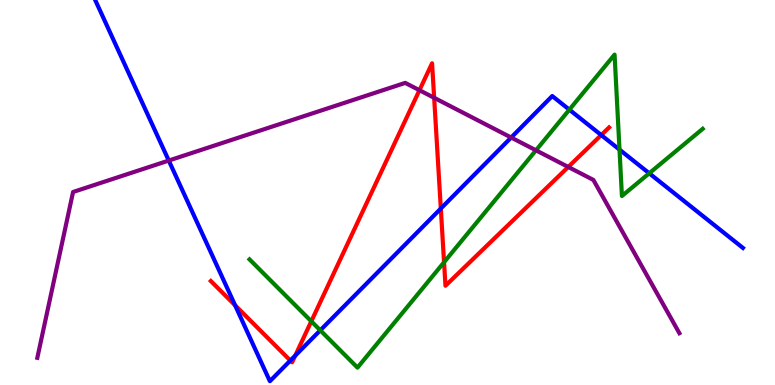[{'lines': ['blue', 'red'], 'intersections': [{'x': 3.03, 'y': 2.07}, {'x': 3.75, 'y': 0.635}, {'x': 3.81, 'y': 0.764}, {'x': 5.69, 'y': 4.58}, {'x': 7.76, 'y': 6.49}]}, {'lines': ['green', 'red'], 'intersections': [{'x': 4.02, 'y': 1.65}, {'x': 5.73, 'y': 3.19}]}, {'lines': ['purple', 'red'], 'intersections': [{'x': 5.41, 'y': 7.66}, {'x': 5.6, 'y': 7.46}, {'x': 7.33, 'y': 5.66}]}, {'lines': ['blue', 'green'], 'intersections': [{'x': 4.13, 'y': 1.42}, {'x': 7.35, 'y': 7.15}, {'x': 7.99, 'y': 6.11}, {'x': 8.38, 'y': 5.5}]}, {'lines': ['blue', 'purple'], 'intersections': [{'x': 2.18, 'y': 5.83}, {'x': 6.6, 'y': 6.43}]}, {'lines': ['green', 'purple'], 'intersections': [{'x': 6.92, 'y': 6.1}]}]